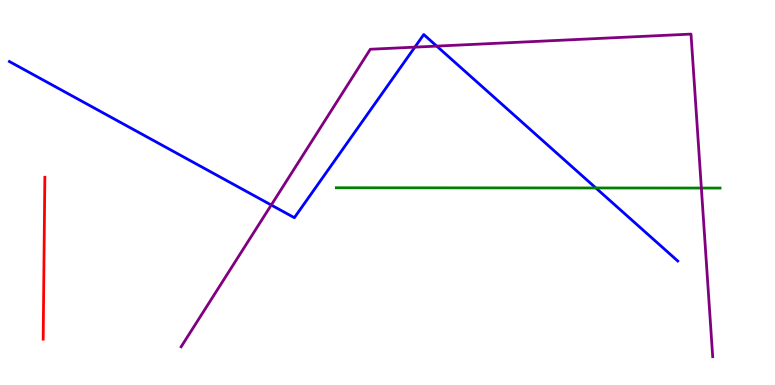[{'lines': ['blue', 'red'], 'intersections': []}, {'lines': ['green', 'red'], 'intersections': []}, {'lines': ['purple', 'red'], 'intersections': []}, {'lines': ['blue', 'green'], 'intersections': [{'x': 7.69, 'y': 5.12}]}, {'lines': ['blue', 'purple'], 'intersections': [{'x': 3.5, 'y': 4.67}, {'x': 5.35, 'y': 8.78}, {'x': 5.64, 'y': 8.8}]}, {'lines': ['green', 'purple'], 'intersections': [{'x': 9.05, 'y': 5.12}]}]